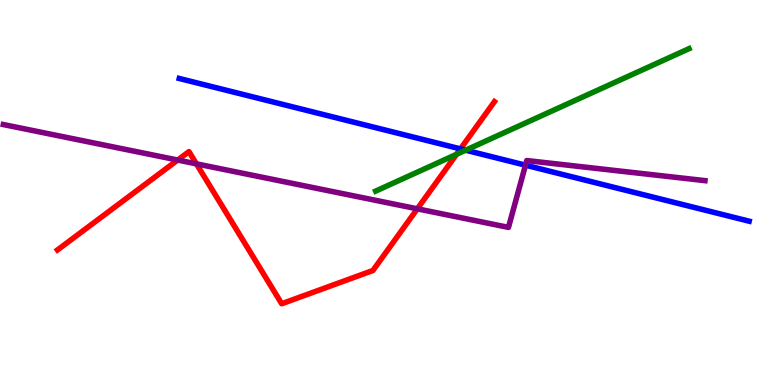[{'lines': ['blue', 'red'], 'intersections': [{'x': 5.94, 'y': 6.13}]}, {'lines': ['green', 'red'], 'intersections': [{'x': 5.89, 'y': 5.99}]}, {'lines': ['purple', 'red'], 'intersections': [{'x': 2.29, 'y': 5.84}, {'x': 2.53, 'y': 5.74}, {'x': 5.38, 'y': 4.58}]}, {'lines': ['blue', 'green'], 'intersections': [{'x': 6.01, 'y': 6.1}]}, {'lines': ['blue', 'purple'], 'intersections': [{'x': 6.78, 'y': 5.71}]}, {'lines': ['green', 'purple'], 'intersections': []}]